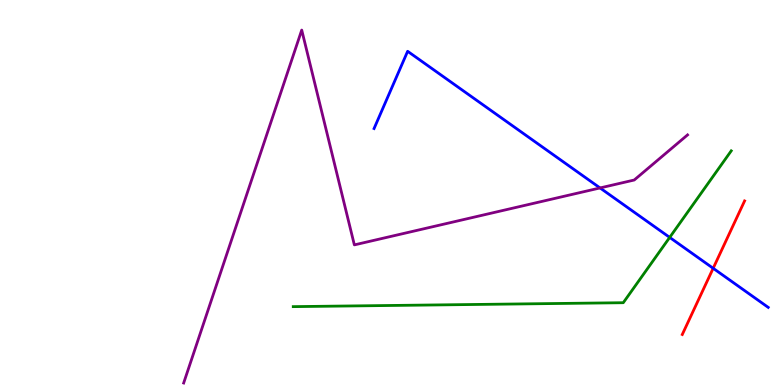[{'lines': ['blue', 'red'], 'intersections': [{'x': 9.2, 'y': 3.03}]}, {'lines': ['green', 'red'], 'intersections': []}, {'lines': ['purple', 'red'], 'intersections': []}, {'lines': ['blue', 'green'], 'intersections': [{'x': 8.64, 'y': 3.83}]}, {'lines': ['blue', 'purple'], 'intersections': [{'x': 7.74, 'y': 5.12}]}, {'lines': ['green', 'purple'], 'intersections': []}]